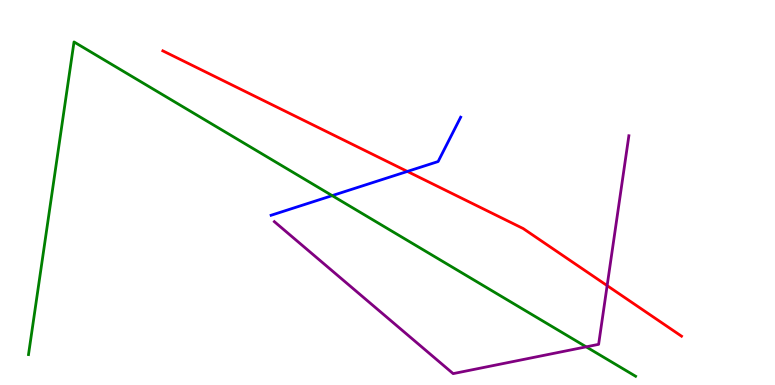[{'lines': ['blue', 'red'], 'intersections': [{'x': 5.26, 'y': 5.55}]}, {'lines': ['green', 'red'], 'intersections': []}, {'lines': ['purple', 'red'], 'intersections': [{'x': 7.83, 'y': 2.58}]}, {'lines': ['blue', 'green'], 'intersections': [{'x': 4.29, 'y': 4.92}]}, {'lines': ['blue', 'purple'], 'intersections': []}, {'lines': ['green', 'purple'], 'intersections': [{'x': 7.56, 'y': 0.991}]}]